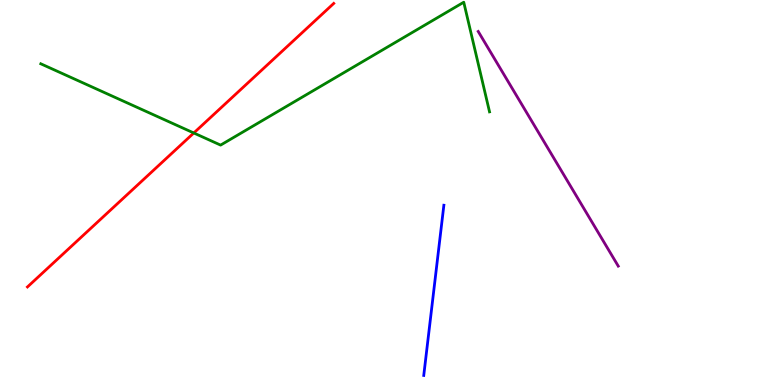[{'lines': ['blue', 'red'], 'intersections': []}, {'lines': ['green', 'red'], 'intersections': [{'x': 2.5, 'y': 6.55}]}, {'lines': ['purple', 'red'], 'intersections': []}, {'lines': ['blue', 'green'], 'intersections': []}, {'lines': ['blue', 'purple'], 'intersections': []}, {'lines': ['green', 'purple'], 'intersections': []}]